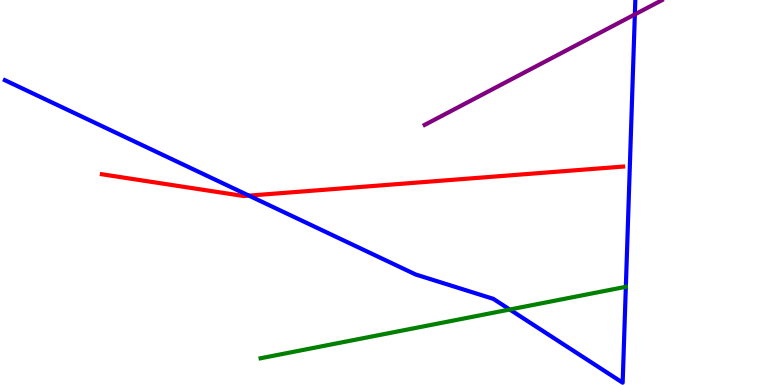[{'lines': ['blue', 'red'], 'intersections': [{'x': 3.21, 'y': 4.92}]}, {'lines': ['green', 'red'], 'intersections': []}, {'lines': ['purple', 'red'], 'intersections': []}, {'lines': ['blue', 'green'], 'intersections': [{'x': 6.58, 'y': 1.96}, {'x': 8.08, 'y': 2.55}]}, {'lines': ['blue', 'purple'], 'intersections': [{'x': 8.19, 'y': 9.63}]}, {'lines': ['green', 'purple'], 'intersections': []}]